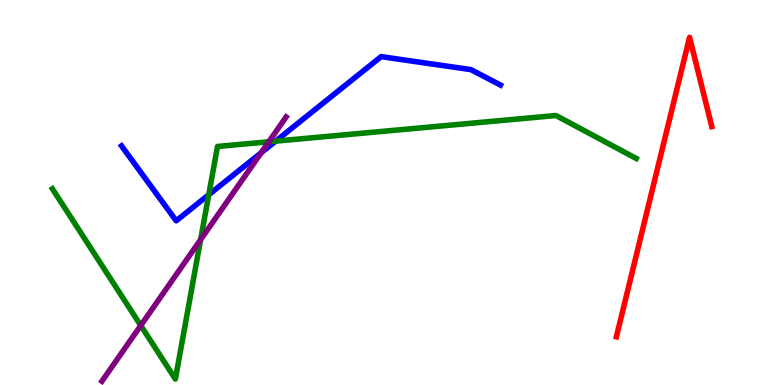[{'lines': ['blue', 'red'], 'intersections': []}, {'lines': ['green', 'red'], 'intersections': []}, {'lines': ['purple', 'red'], 'intersections': []}, {'lines': ['blue', 'green'], 'intersections': [{'x': 2.69, 'y': 4.94}, {'x': 3.56, 'y': 6.33}]}, {'lines': ['blue', 'purple'], 'intersections': [{'x': 3.37, 'y': 6.03}]}, {'lines': ['green', 'purple'], 'intersections': [{'x': 1.82, 'y': 1.55}, {'x': 2.59, 'y': 3.78}, {'x': 3.47, 'y': 6.32}]}]